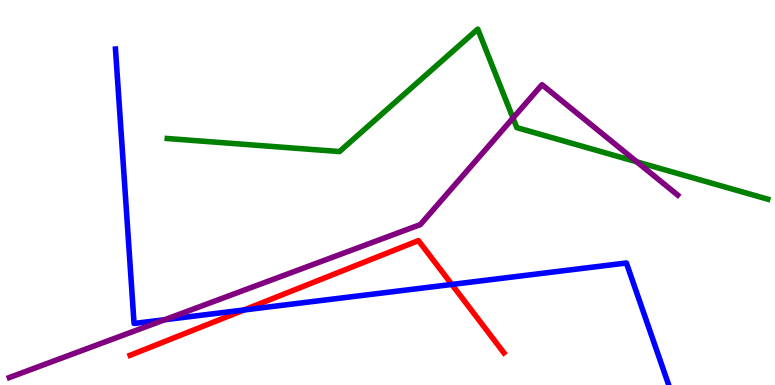[{'lines': ['blue', 'red'], 'intersections': [{'x': 3.15, 'y': 1.95}, {'x': 5.83, 'y': 2.61}]}, {'lines': ['green', 'red'], 'intersections': []}, {'lines': ['purple', 'red'], 'intersections': []}, {'lines': ['blue', 'green'], 'intersections': []}, {'lines': ['blue', 'purple'], 'intersections': [{'x': 2.13, 'y': 1.7}]}, {'lines': ['green', 'purple'], 'intersections': [{'x': 6.62, 'y': 6.93}, {'x': 8.22, 'y': 5.8}]}]